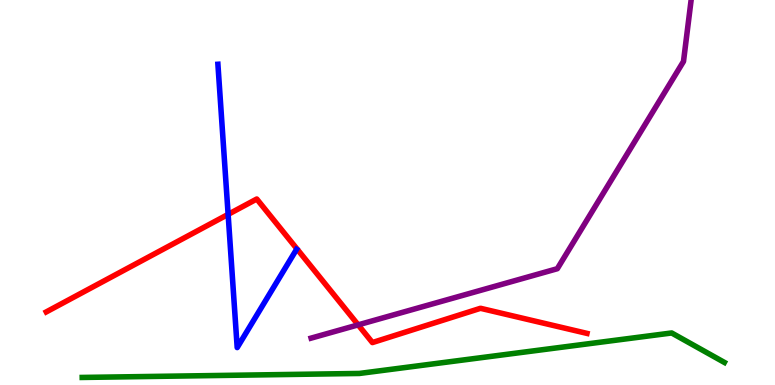[{'lines': ['blue', 'red'], 'intersections': [{'x': 2.94, 'y': 4.43}]}, {'lines': ['green', 'red'], 'intersections': []}, {'lines': ['purple', 'red'], 'intersections': [{'x': 4.62, 'y': 1.56}]}, {'lines': ['blue', 'green'], 'intersections': []}, {'lines': ['blue', 'purple'], 'intersections': []}, {'lines': ['green', 'purple'], 'intersections': []}]